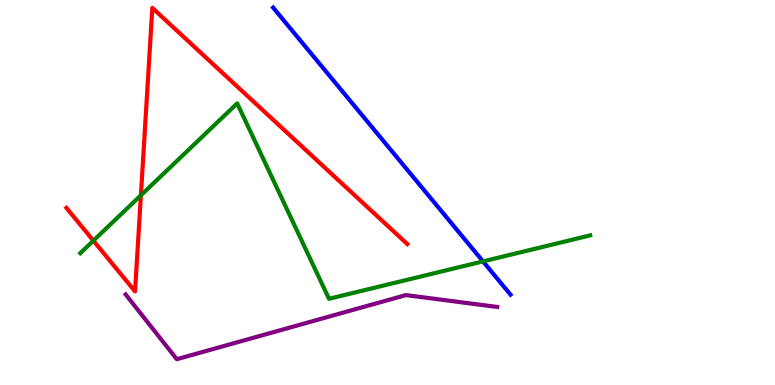[{'lines': ['blue', 'red'], 'intersections': []}, {'lines': ['green', 'red'], 'intersections': [{'x': 1.2, 'y': 3.75}, {'x': 1.82, 'y': 4.93}]}, {'lines': ['purple', 'red'], 'intersections': []}, {'lines': ['blue', 'green'], 'intersections': [{'x': 6.23, 'y': 3.21}]}, {'lines': ['blue', 'purple'], 'intersections': []}, {'lines': ['green', 'purple'], 'intersections': []}]